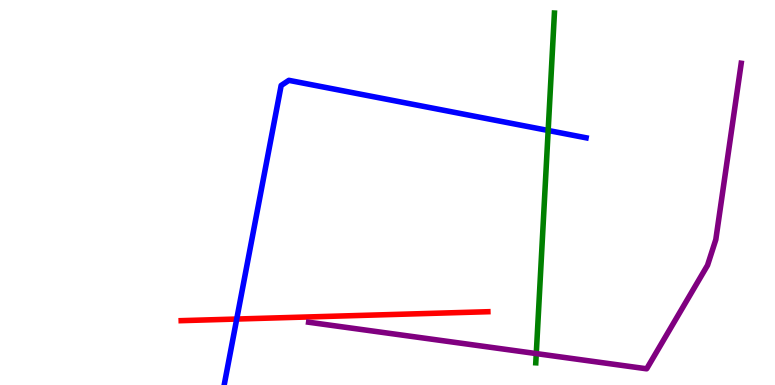[{'lines': ['blue', 'red'], 'intersections': [{'x': 3.05, 'y': 1.71}]}, {'lines': ['green', 'red'], 'intersections': []}, {'lines': ['purple', 'red'], 'intersections': []}, {'lines': ['blue', 'green'], 'intersections': [{'x': 7.07, 'y': 6.61}]}, {'lines': ['blue', 'purple'], 'intersections': []}, {'lines': ['green', 'purple'], 'intersections': [{'x': 6.92, 'y': 0.816}]}]